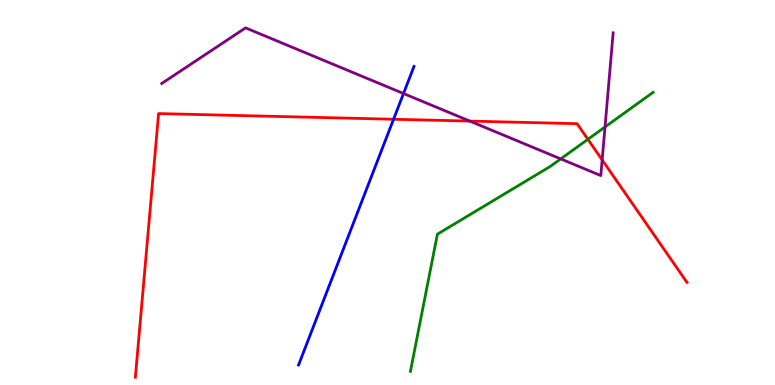[{'lines': ['blue', 'red'], 'intersections': [{'x': 5.08, 'y': 6.9}]}, {'lines': ['green', 'red'], 'intersections': [{'x': 7.59, 'y': 6.38}]}, {'lines': ['purple', 'red'], 'intersections': [{'x': 6.06, 'y': 6.85}, {'x': 7.77, 'y': 5.85}]}, {'lines': ['blue', 'green'], 'intersections': []}, {'lines': ['blue', 'purple'], 'intersections': [{'x': 5.21, 'y': 7.57}]}, {'lines': ['green', 'purple'], 'intersections': [{'x': 7.24, 'y': 5.87}, {'x': 7.81, 'y': 6.7}]}]